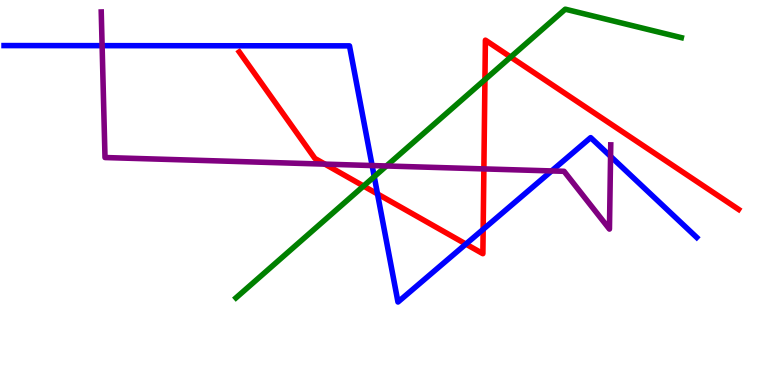[{'lines': ['blue', 'red'], 'intersections': [{'x': 4.87, 'y': 4.96}, {'x': 6.01, 'y': 3.66}, {'x': 6.23, 'y': 4.04}]}, {'lines': ['green', 'red'], 'intersections': [{'x': 4.69, 'y': 5.17}, {'x': 6.26, 'y': 7.93}, {'x': 6.59, 'y': 8.52}]}, {'lines': ['purple', 'red'], 'intersections': [{'x': 4.19, 'y': 5.74}, {'x': 6.24, 'y': 5.61}]}, {'lines': ['blue', 'green'], 'intersections': [{'x': 4.83, 'y': 5.41}]}, {'lines': ['blue', 'purple'], 'intersections': [{'x': 1.32, 'y': 8.81}, {'x': 4.8, 'y': 5.7}, {'x': 7.12, 'y': 5.56}, {'x': 7.88, 'y': 5.94}]}, {'lines': ['green', 'purple'], 'intersections': [{'x': 4.99, 'y': 5.69}]}]